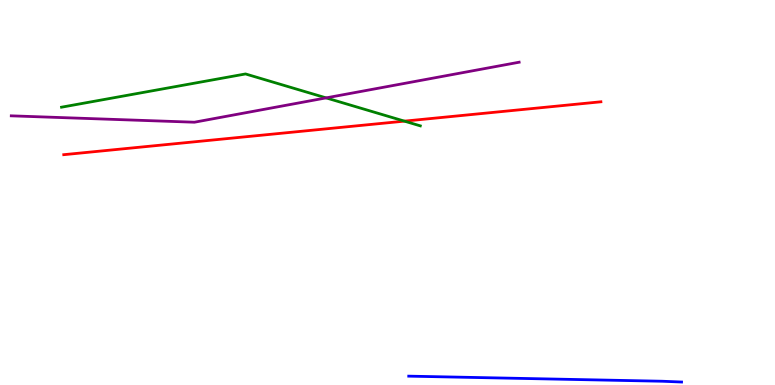[{'lines': ['blue', 'red'], 'intersections': []}, {'lines': ['green', 'red'], 'intersections': [{'x': 5.22, 'y': 6.85}]}, {'lines': ['purple', 'red'], 'intersections': []}, {'lines': ['blue', 'green'], 'intersections': []}, {'lines': ['blue', 'purple'], 'intersections': []}, {'lines': ['green', 'purple'], 'intersections': [{'x': 4.21, 'y': 7.46}]}]